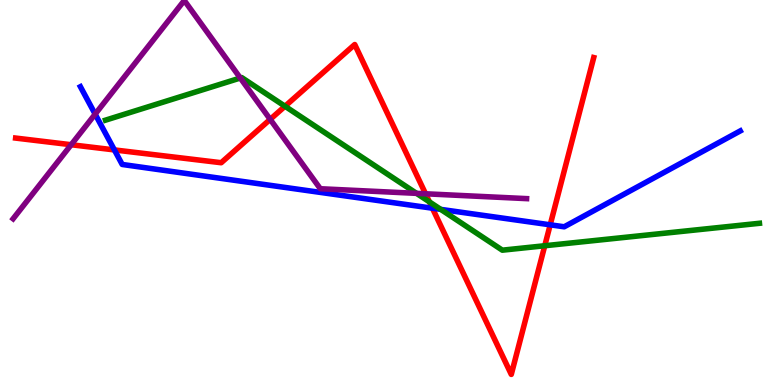[{'lines': ['blue', 'red'], 'intersections': [{'x': 1.48, 'y': 6.11}, {'x': 5.58, 'y': 4.59}, {'x': 7.1, 'y': 4.16}]}, {'lines': ['green', 'red'], 'intersections': [{'x': 3.68, 'y': 7.24}, {'x': 5.54, 'y': 4.76}, {'x': 7.03, 'y': 3.62}]}, {'lines': ['purple', 'red'], 'intersections': [{'x': 0.918, 'y': 6.24}, {'x': 3.49, 'y': 6.9}, {'x': 5.49, 'y': 4.97}]}, {'lines': ['blue', 'green'], 'intersections': [{'x': 5.69, 'y': 4.56}]}, {'lines': ['blue', 'purple'], 'intersections': [{'x': 1.23, 'y': 7.04}]}, {'lines': ['green', 'purple'], 'intersections': [{'x': 3.1, 'y': 7.97}, {'x': 5.37, 'y': 4.98}]}]